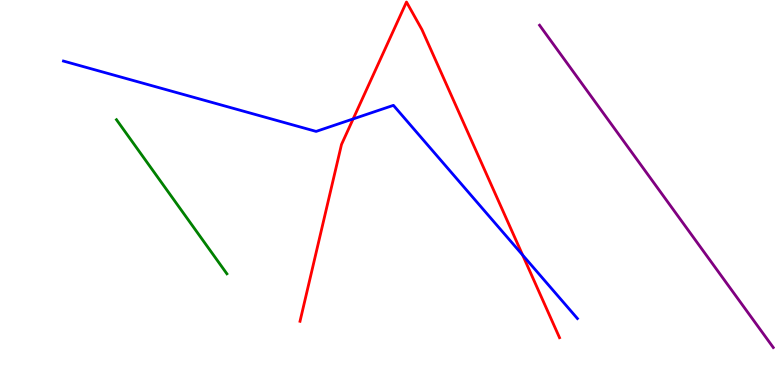[{'lines': ['blue', 'red'], 'intersections': [{'x': 4.56, 'y': 6.91}, {'x': 6.74, 'y': 3.38}]}, {'lines': ['green', 'red'], 'intersections': []}, {'lines': ['purple', 'red'], 'intersections': []}, {'lines': ['blue', 'green'], 'intersections': []}, {'lines': ['blue', 'purple'], 'intersections': []}, {'lines': ['green', 'purple'], 'intersections': []}]